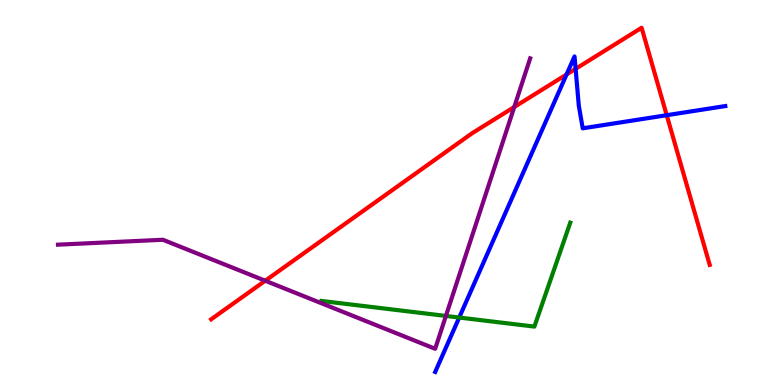[{'lines': ['blue', 'red'], 'intersections': [{'x': 7.31, 'y': 8.07}, {'x': 7.43, 'y': 8.21}, {'x': 8.6, 'y': 7.01}]}, {'lines': ['green', 'red'], 'intersections': []}, {'lines': ['purple', 'red'], 'intersections': [{'x': 3.42, 'y': 2.71}, {'x': 6.64, 'y': 7.22}]}, {'lines': ['blue', 'green'], 'intersections': [{'x': 5.93, 'y': 1.75}]}, {'lines': ['blue', 'purple'], 'intersections': []}, {'lines': ['green', 'purple'], 'intersections': [{'x': 5.75, 'y': 1.79}]}]